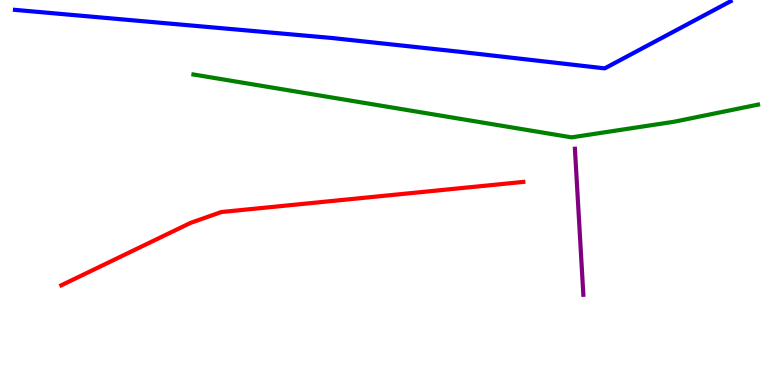[{'lines': ['blue', 'red'], 'intersections': []}, {'lines': ['green', 'red'], 'intersections': []}, {'lines': ['purple', 'red'], 'intersections': []}, {'lines': ['blue', 'green'], 'intersections': []}, {'lines': ['blue', 'purple'], 'intersections': []}, {'lines': ['green', 'purple'], 'intersections': []}]